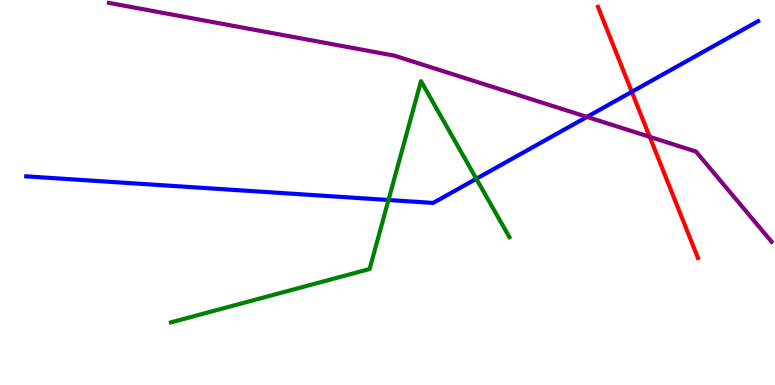[{'lines': ['blue', 'red'], 'intersections': [{'x': 8.15, 'y': 7.61}]}, {'lines': ['green', 'red'], 'intersections': []}, {'lines': ['purple', 'red'], 'intersections': [{'x': 8.38, 'y': 6.45}]}, {'lines': ['blue', 'green'], 'intersections': [{'x': 5.01, 'y': 4.8}, {'x': 6.15, 'y': 5.36}]}, {'lines': ['blue', 'purple'], 'intersections': [{'x': 7.57, 'y': 6.96}]}, {'lines': ['green', 'purple'], 'intersections': []}]